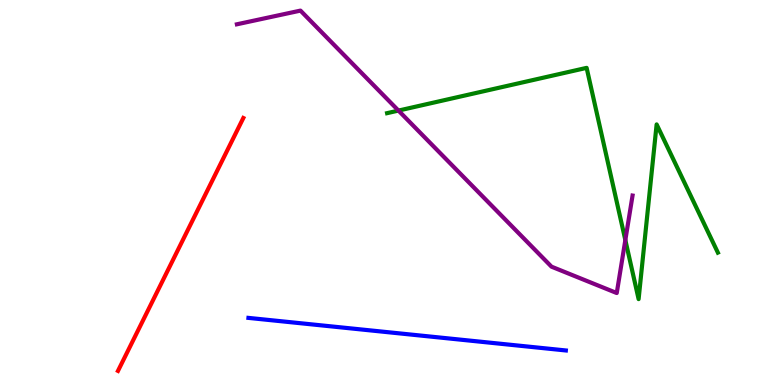[{'lines': ['blue', 'red'], 'intersections': []}, {'lines': ['green', 'red'], 'intersections': []}, {'lines': ['purple', 'red'], 'intersections': []}, {'lines': ['blue', 'green'], 'intersections': []}, {'lines': ['blue', 'purple'], 'intersections': []}, {'lines': ['green', 'purple'], 'intersections': [{'x': 5.14, 'y': 7.13}, {'x': 8.07, 'y': 3.76}]}]